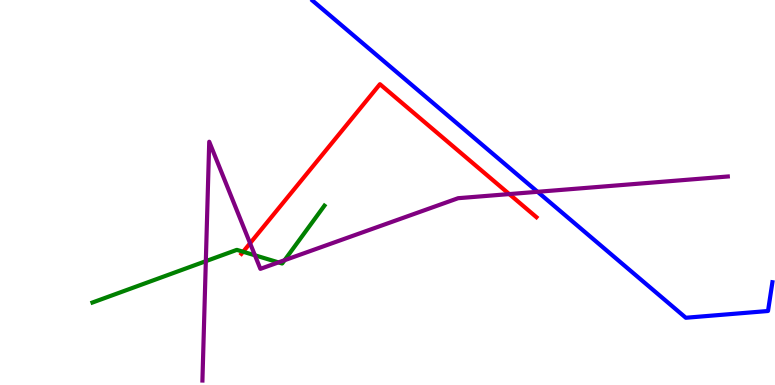[{'lines': ['blue', 'red'], 'intersections': []}, {'lines': ['green', 'red'], 'intersections': [{'x': 3.14, 'y': 3.46}]}, {'lines': ['purple', 'red'], 'intersections': [{'x': 3.23, 'y': 3.68}, {'x': 6.57, 'y': 4.96}]}, {'lines': ['blue', 'green'], 'intersections': []}, {'lines': ['blue', 'purple'], 'intersections': [{'x': 6.94, 'y': 5.02}]}, {'lines': ['green', 'purple'], 'intersections': [{'x': 2.66, 'y': 3.22}, {'x': 3.29, 'y': 3.37}, {'x': 3.59, 'y': 3.18}, {'x': 3.67, 'y': 3.24}]}]